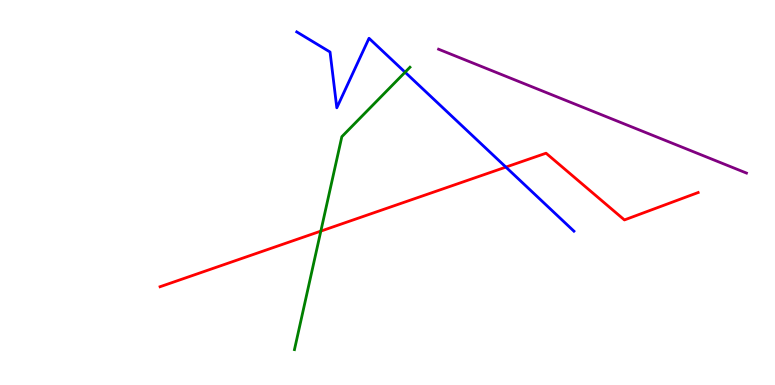[{'lines': ['blue', 'red'], 'intersections': [{'x': 6.53, 'y': 5.66}]}, {'lines': ['green', 'red'], 'intersections': [{'x': 4.14, 'y': 4.0}]}, {'lines': ['purple', 'red'], 'intersections': []}, {'lines': ['blue', 'green'], 'intersections': [{'x': 5.23, 'y': 8.12}]}, {'lines': ['blue', 'purple'], 'intersections': []}, {'lines': ['green', 'purple'], 'intersections': []}]